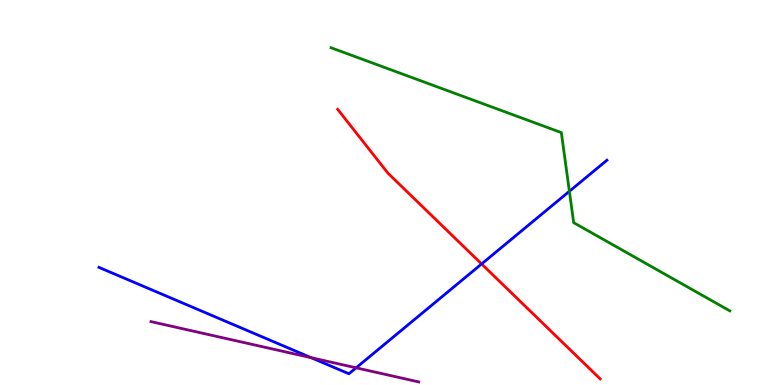[{'lines': ['blue', 'red'], 'intersections': [{'x': 6.21, 'y': 3.14}]}, {'lines': ['green', 'red'], 'intersections': []}, {'lines': ['purple', 'red'], 'intersections': []}, {'lines': ['blue', 'green'], 'intersections': [{'x': 7.35, 'y': 5.03}]}, {'lines': ['blue', 'purple'], 'intersections': [{'x': 4.01, 'y': 0.71}, {'x': 4.6, 'y': 0.446}]}, {'lines': ['green', 'purple'], 'intersections': []}]